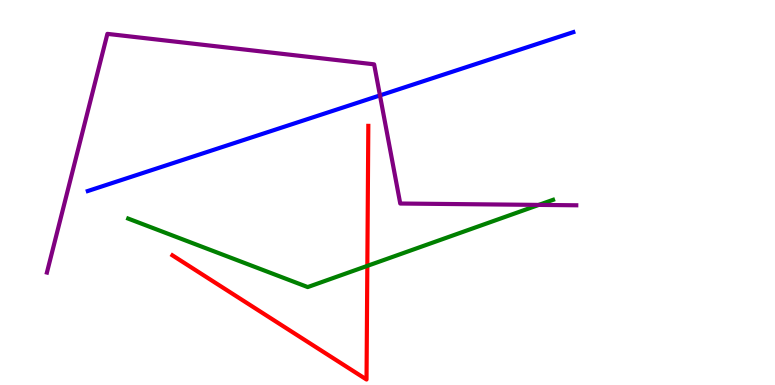[{'lines': ['blue', 'red'], 'intersections': []}, {'lines': ['green', 'red'], 'intersections': [{'x': 4.74, 'y': 3.09}]}, {'lines': ['purple', 'red'], 'intersections': []}, {'lines': ['blue', 'green'], 'intersections': []}, {'lines': ['blue', 'purple'], 'intersections': [{'x': 4.9, 'y': 7.52}]}, {'lines': ['green', 'purple'], 'intersections': [{'x': 6.95, 'y': 4.68}]}]